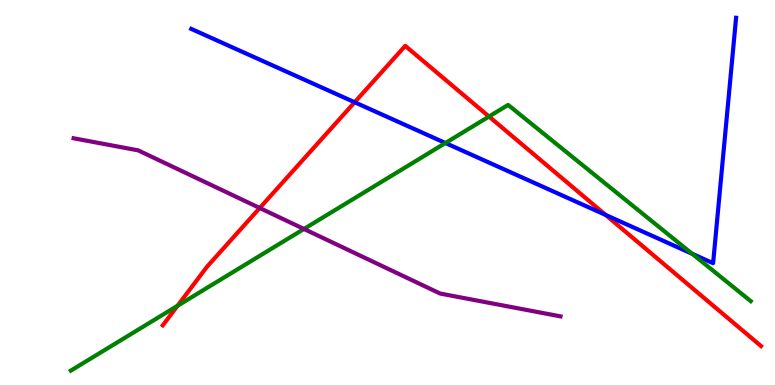[{'lines': ['blue', 'red'], 'intersections': [{'x': 4.58, 'y': 7.34}, {'x': 7.81, 'y': 4.42}]}, {'lines': ['green', 'red'], 'intersections': [{'x': 2.29, 'y': 2.06}, {'x': 6.31, 'y': 6.97}]}, {'lines': ['purple', 'red'], 'intersections': [{'x': 3.35, 'y': 4.6}]}, {'lines': ['blue', 'green'], 'intersections': [{'x': 5.75, 'y': 6.29}, {'x': 8.93, 'y': 3.41}]}, {'lines': ['blue', 'purple'], 'intersections': []}, {'lines': ['green', 'purple'], 'intersections': [{'x': 3.92, 'y': 4.05}]}]